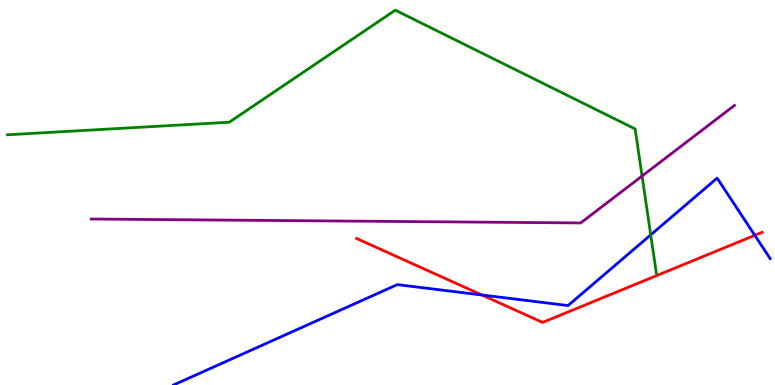[{'lines': ['blue', 'red'], 'intersections': [{'x': 6.22, 'y': 2.34}, {'x': 9.74, 'y': 3.89}]}, {'lines': ['green', 'red'], 'intersections': []}, {'lines': ['purple', 'red'], 'intersections': []}, {'lines': ['blue', 'green'], 'intersections': [{'x': 8.4, 'y': 3.9}]}, {'lines': ['blue', 'purple'], 'intersections': []}, {'lines': ['green', 'purple'], 'intersections': [{'x': 8.28, 'y': 5.43}]}]